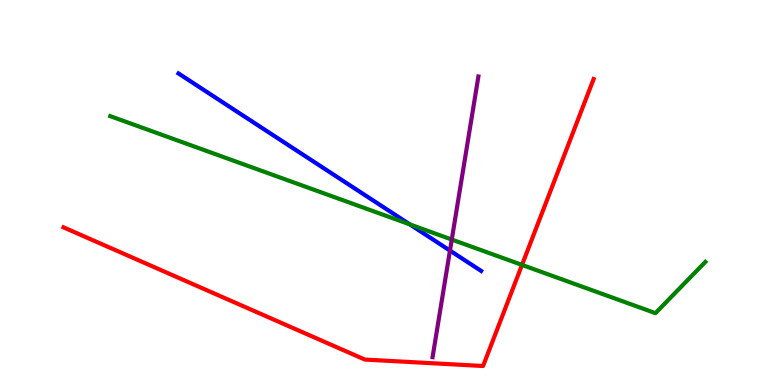[{'lines': ['blue', 'red'], 'intersections': []}, {'lines': ['green', 'red'], 'intersections': [{'x': 6.74, 'y': 3.12}]}, {'lines': ['purple', 'red'], 'intersections': []}, {'lines': ['blue', 'green'], 'intersections': [{'x': 5.29, 'y': 4.17}]}, {'lines': ['blue', 'purple'], 'intersections': [{'x': 5.81, 'y': 3.49}]}, {'lines': ['green', 'purple'], 'intersections': [{'x': 5.83, 'y': 3.78}]}]